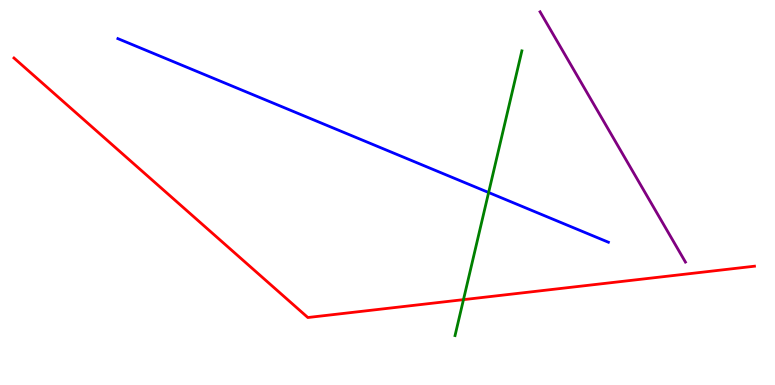[{'lines': ['blue', 'red'], 'intersections': []}, {'lines': ['green', 'red'], 'intersections': [{'x': 5.98, 'y': 2.22}]}, {'lines': ['purple', 'red'], 'intersections': []}, {'lines': ['blue', 'green'], 'intersections': [{'x': 6.3, 'y': 5.0}]}, {'lines': ['blue', 'purple'], 'intersections': []}, {'lines': ['green', 'purple'], 'intersections': []}]